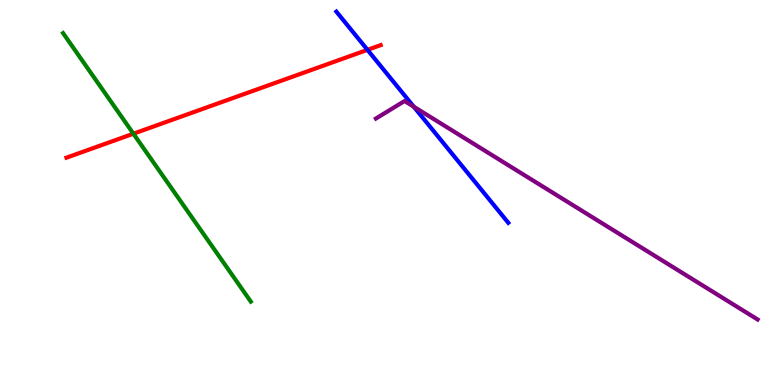[{'lines': ['blue', 'red'], 'intersections': [{'x': 4.74, 'y': 8.71}]}, {'lines': ['green', 'red'], 'intersections': [{'x': 1.72, 'y': 6.53}]}, {'lines': ['purple', 'red'], 'intersections': []}, {'lines': ['blue', 'green'], 'intersections': []}, {'lines': ['blue', 'purple'], 'intersections': [{'x': 5.34, 'y': 7.23}]}, {'lines': ['green', 'purple'], 'intersections': []}]